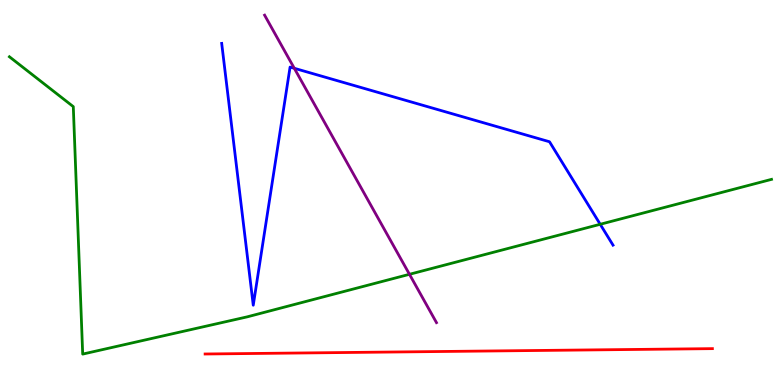[{'lines': ['blue', 'red'], 'intersections': []}, {'lines': ['green', 'red'], 'intersections': []}, {'lines': ['purple', 'red'], 'intersections': []}, {'lines': ['blue', 'green'], 'intersections': [{'x': 7.74, 'y': 4.17}]}, {'lines': ['blue', 'purple'], 'intersections': [{'x': 3.8, 'y': 8.23}]}, {'lines': ['green', 'purple'], 'intersections': [{'x': 5.28, 'y': 2.88}]}]